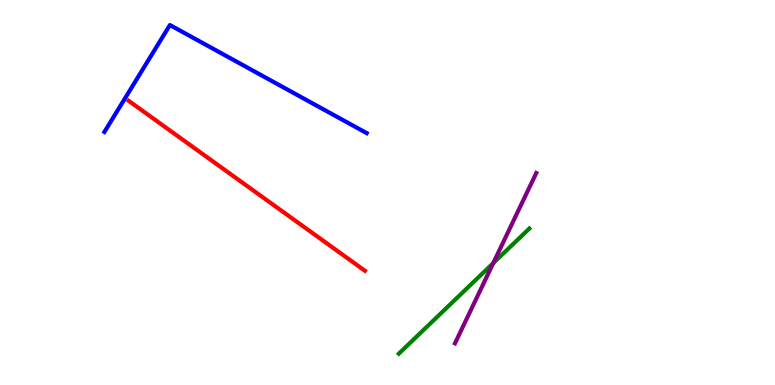[{'lines': ['blue', 'red'], 'intersections': []}, {'lines': ['green', 'red'], 'intersections': []}, {'lines': ['purple', 'red'], 'intersections': []}, {'lines': ['blue', 'green'], 'intersections': []}, {'lines': ['blue', 'purple'], 'intersections': []}, {'lines': ['green', 'purple'], 'intersections': [{'x': 6.36, 'y': 3.17}]}]